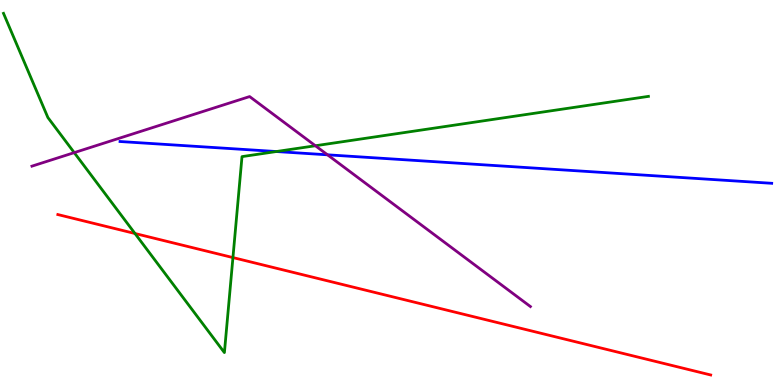[{'lines': ['blue', 'red'], 'intersections': []}, {'lines': ['green', 'red'], 'intersections': [{'x': 1.74, 'y': 3.93}, {'x': 3.01, 'y': 3.31}]}, {'lines': ['purple', 'red'], 'intersections': []}, {'lines': ['blue', 'green'], 'intersections': [{'x': 3.57, 'y': 6.06}]}, {'lines': ['blue', 'purple'], 'intersections': [{'x': 4.23, 'y': 5.98}]}, {'lines': ['green', 'purple'], 'intersections': [{'x': 0.958, 'y': 6.04}, {'x': 4.07, 'y': 6.21}]}]